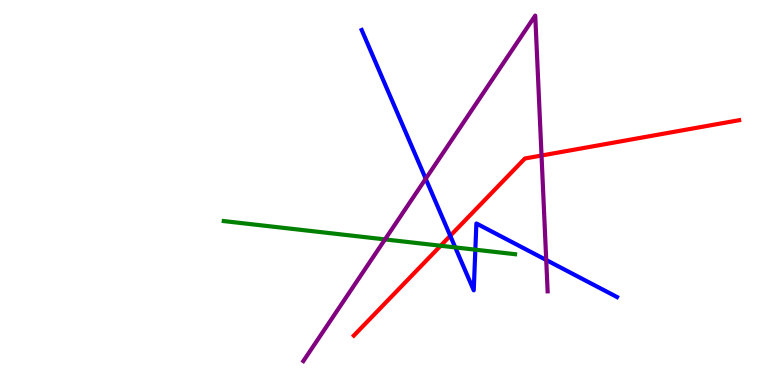[{'lines': ['blue', 'red'], 'intersections': [{'x': 5.81, 'y': 3.88}]}, {'lines': ['green', 'red'], 'intersections': [{'x': 5.69, 'y': 3.62}]}, {'lines': ['purple', 'red'], 'intersections': [{'x': 6.99, 'y': 5.96}]}, {'lines': ['blue', 'green'], 'intersections': [{'x': 5.87, 'y': 3.57}, {'x': 6.13, 'y': 3.51}]}, {'lines': ['blue', 'purple'], 'intersections': [{'x': 5.49, 'y': 5.36}, {'x': 7.05, 'y': 3.25}]}, {'lines': ['green', 'purple'], 'intersections': [{'x': 4.97, 'y': 3.78}]}]